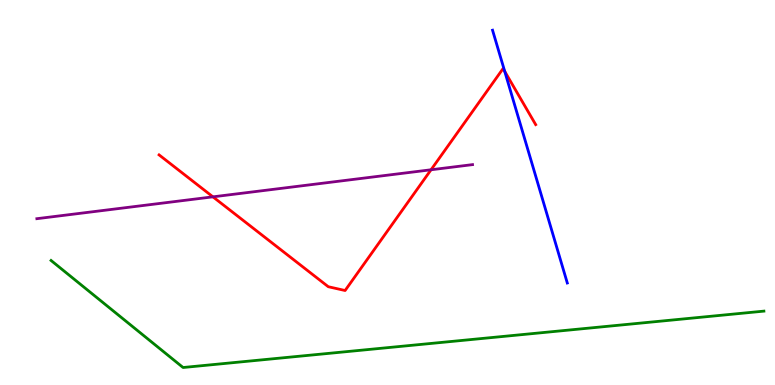[{'lines': ['blue', 'red'], 'intersections': [{'x': 6.51, 'y': 8.15}]}, {'lines': ['green', 'red'], 'intersections': []}, {'lines': ['purple', 'red'], 'intersections': [{'x': 2.75, 'y': 4.89}, {'x': 5.56, 'y': 5.59}]}, {'lines': ['blue', 'green'], 'intersections': []}, {'lines': ['blue', 'purple'], 'intersections': []}, {'lines': ['green', 'purple'], 'intersections': []}]